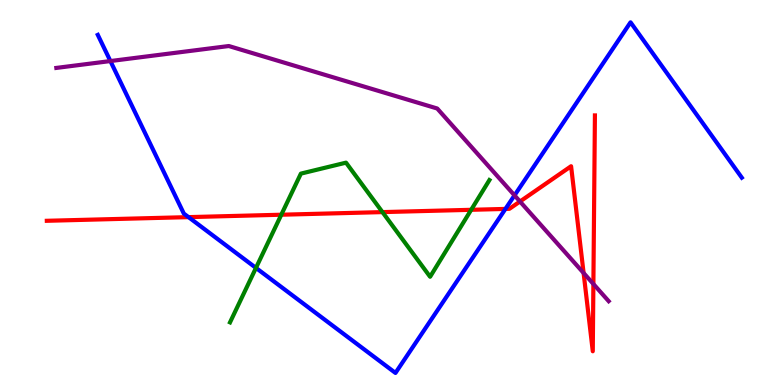[{'lines': ['blue', 'red'], 'intersections': [{'x': 2.43, 'y': 4.36}, {'x': 6.52, 'y': 4.57}]}, {'lines': ['green', 'red'], 'intersections': [{'x': 3.63, 'y': 4.42}, {'x': 4.93, 'y': 4.49}, {'x': 6.08, 'y': 4.55}]}, {'lines': ['purple', 'red'], 'intersections': [{'x': 6.71, 'y': 4.77}, {'x': 7.53, 'y': 2.91}, {'x': 7.66, 'y': 2.62}]}, {'lines': ['blue', 'green'], 'intersections': [{'x': 3.3, 'y': 3.04}]}, {'lines': ['blue', 'purple'], 'intersections': [{'x': 1.42, 'y': 8.41}, {'x': 6.64, 'y': 4.93}]}, {'lines': ['green', 'purple'], 'intersections': []}]